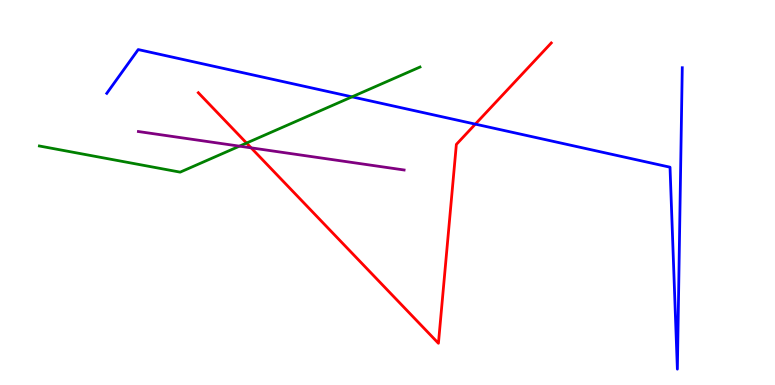[{'lines': ['blue', 'red'], 'intersections': [{'x': 6.13, 'y': 6.78}]}, {'lines': ['green', 'red'], 'intersections': [{'x': 3.18, 'y': 6.28}]}, {'lines': ['purple', 'red'], 'intersections': [{'x': 3.24, 'y': 6.16}]}, {'lines': ['blue', 'green'], 'intersections': [{'x': 4.54, 'y': 7.48}]}, {'lines': ['blue', 'purple'], 'intersections': []}, {'lines': ['green', 'purple'], 'intersections': [{'x': 3.09, 'y': 6.2}]}]